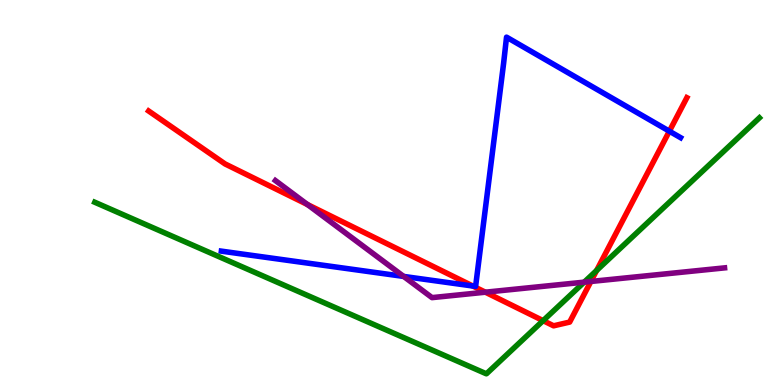[{'lines': ['blue', 'red'], 'intersections': [{'x': 6.1, 'y': 2.57}, {'x': 8.64, 'y': 6.59}]}, {'lines': ['green', 'red'], 'intersections': [{'x': 7.01, 'y': 1.67}, {'x': 7.7, 'y': 2.97}]}, {'lines': ['purple', 'red'], 'intersections': [{'x': 3.97, 'y': 4.69}, {'x': 6.26, 'y': 2.41}, {'x': 7.62, 'y': 2.69}]}, {'lines': ['blue', 'green'], 'intersections': []}, {'lines': ['blue', 'purple'], 'intersections': [{'x': 5.21, 'y': 2.82}]}, {'lines': ['green', 'purple'], 'intersections': [{'x': 7.54, 'y': 2.67}]}]